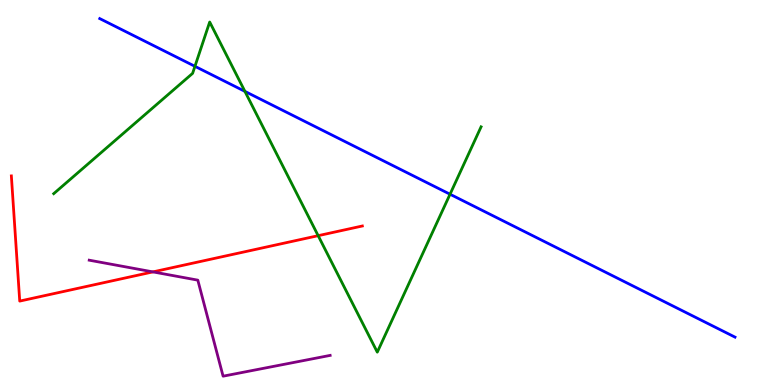[{'lines': ['blue', 'red'], 'intersections': []}, {'lines': ['green', 'red'], 'intersections': [{'x': 4.11, 'y': 3.88}]}, {'lines': ['purple', 'red'], 'intersections': [{'x': 1.97, 'y': 2.94}]}, {'lines': ['blue', 'green'], 'intersections': [{'x': 2.52, 'y': 8.28}, {'x': 3.16, 'y': 7.63}, {'x': 5.81, 'y': 4.96}]}, {'lines': ['blue', 'purple'], 'intersections': []}, {'lines': ['green', 'purple'], 'intersections': []}]